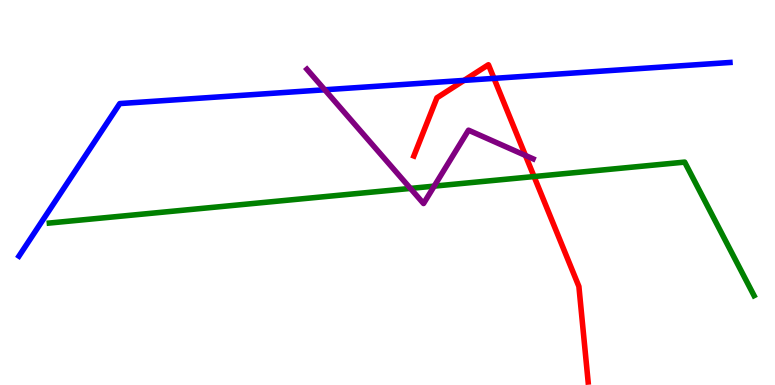[{'lines': ['blue', 'red'], 'intersections': [{'x': 5.99, 'y': 7.91}, {'x': 6.37, 'y': 7.96}]}, {'lines': ['green', 'red'], 'intersections': [{'x': 6.89, 'y': 5.41}]}, {'lines': ['purple', 'red'], 'intersections': [{'x': 6.78, 'y': 5.96}]}, {'lines': ['blue', 'green'], 'intersections': []}, {'lines': ['blue', 'purple'], 'intersections': [{'x': 4.19, 'y': 7.67}]}, {'lines': ['green', 'purple'], 'intersections': [{'x': 5.3, 'y': 5.11}, {'x': 5.6, 'y': 5.17}]}]